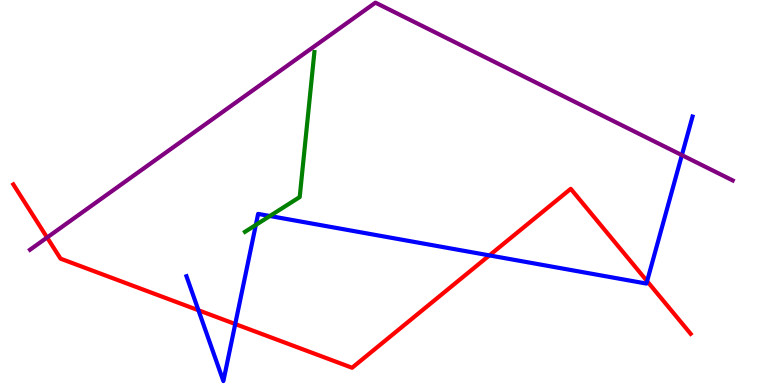[{'lines': ['blue', 'red'], 'intersections': [{'x': 2.56, 'y': 1.94}, {'x': 3.04, 'y': 1.58}, {'x': 6.31, 'y': 3.37}, {'x': 8.35, 'y': 2.7}]}, {'lines': ['green', 'red'], 'intersections': []}, {'lines': ['purple', 'red'], 'intersections': [{'x': 0.608, 'y': 3.83}]}, {'lines': ['blue', 'green'], 'intersections': [{'x': 3.3, 'y': 4.16}, {'x': 3.48, 'y': 4.39}]}, {'lines': ['blue', 'purple'], 'intersections': [{'x': 8.8, 'y': 5.97}]}, {'lines': ['green', 'purple'], 'intersections': []}]